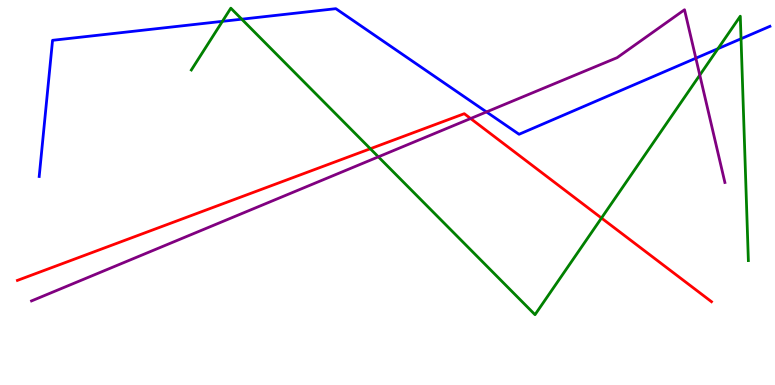[{'lines': ['blue', 'red'], 'intersections': []}, {'lines': ['green', 'red'], 'intersections': [{'x': 4.78, 'y': 6.14}, {'x': 7.76, 'y': 4.34}]}, {'lines': ['purple', 'red'], 'intersections': [{'x': 6.07, 'y': 6.92}]}, {'lines': ['blue', 'green'], 'intersections': [{'x': 2.87, 'y': 9.45}, {'x': 3.12, 'y': 9.5}, {'x': 9.26, 'y': 8.74}, {'x': 9.56, 'y': 8.99}]}, {'lines': ['blue', 'purple'], 'intersections': [{'x': 6.28, 'y': 7.09}, {'x': 8.98, 'y': 8.49}]}, {'lines': ['green', 'purple'], 'intersections': [{'x': 4.88, 'y': 5.93}, {'x': 9.03, 'y': 8.05}]}]